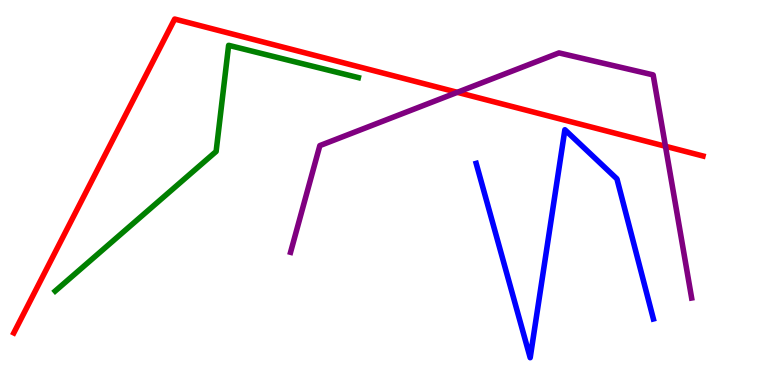[{'lines': ['blue', 'red'], 'intersections': []}, {'lines': ['green', 'red'], 'intersections': []}, {'lines': ['purple', 'red'], 'intersections': [{'x': 5.9, 'y': 7.6}, {'x': 8.59, 'y': 6.2}]}, {'lines': ['blue', 'green'], 'intersections': []}, {'lines': ['blue', 'purple'], 'intersections': []}, {'lines': ['green', 'purple'], 'intersections': []}]